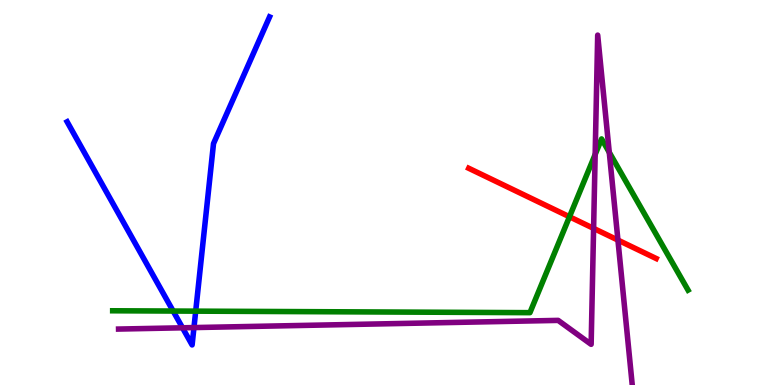[{'lines': ['blue', 'red'], 'intersections': []}, {'lines': ['green', 'red'], 'intersections': [{'x': 7.35, 'y': 4.37}]}, {'lines': ['purple', 'red'], 'intersections': [{'x': 7.66, 'y': 4.07}, {'x': 7.97, 'y': 3.76}]}, {'lines': ['blue', 'green'], 'intersections': [{'x': 2.23, 'y': 1.92}, {'x': 2.53, 'y': 1.92}]}, {'lines': ['blue', 'purple'], 'intersections': [{'x': 2.36, 'y': 1.49}, {'x': 2.5, 'y': 1.49}]}, {'lines': ['green', 'purple'], 'intersections': [{'x': 7.68, 'y': 5.99}, {'x': 7.86, 'y': 6.04}]}]